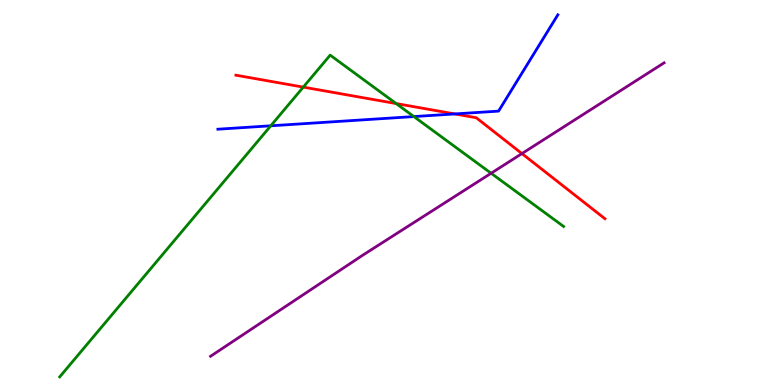[{'lines': ['blue', 'red'], 'intersections': [{'x': 5.87, 'y': 7.04}]}, {'lines': ['green', 'red'], 'intersections': [{'x': 3.91, 'y': 7.74}, {'x': 5.11, 'y': 7.31}]}, {'lines': ['purple', 'red'], 'intersections': [{'x': 6.73, 'y': 6.01}]}, {'lines': ['blue', 'green'], 'intersections': [{'x': 3.49, 'y': 6.73}, {'x': 5.34, 'y': 6.97}]}, {'lines': ['blue', 'purple'], 'intersections': []}, {'lines': ['green', 'purple'], 'intersections': [{'x': 6.34, 'y': 5.5}]}]